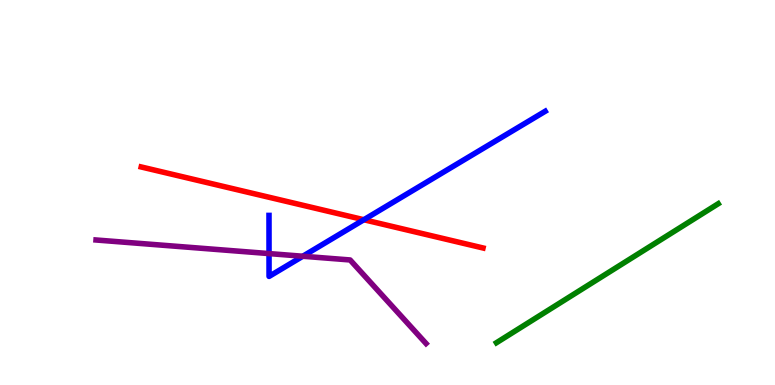[{'lines': ['blue', 'red'], 'intersections': [{'x': 4.69, 'y': 4.29}]}, {'lines': ['green', 'red'], 'intersections': []}, {'lines': ['purple', 'red'], 'intersections': []}, {'lines': ['blue', 'green'], 'intersections': []}, {'lines': ['blue', 'purple'], 'intersections': [{'x': 3.47, 'y': 3.41}, {'x': 3.91, 'y': 3.34}]}, {'lines': ['green', 'purple'], 'intersections': []}]